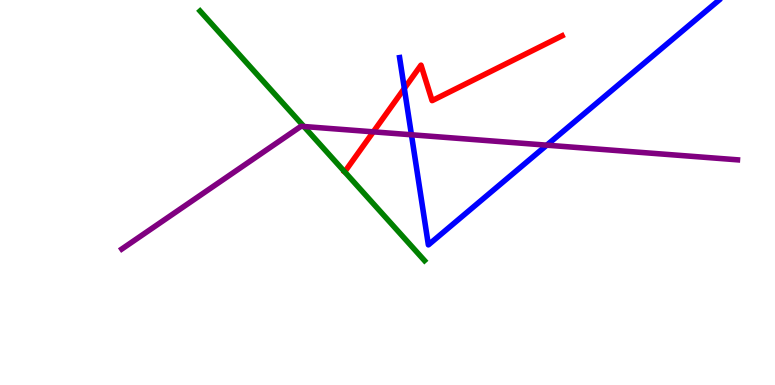[{'lines': ['blue', 'red'], 'intersections': [{'x': 5.22, 'y': 7.7}]}, {'lines': ['green', 'red'], 'intersections': [{'x': 4.45, 'y': 5.54}]}, {'lines': ['purple', 'red'], 'intersections': [{'x': 4.82, 'y': 6.58}]}, {'lines': ['blue', 'green'], 'intersections': []}, {'lines': ['blue', 'purple'], 'intersections': [{'x': 5.31, 'y': 6.5}, {'x': 7.06, 'y': 6.23}]}, {'lines': ['green', 'purple'], 'intersections': [{'x': 3.92, 'y': 6.71}]}]